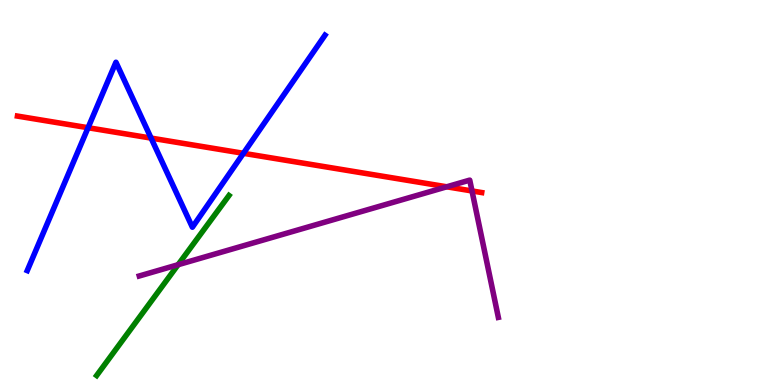[{'lines': ['blue', 'red'], 'intersections': [{'x': 1.14, 'y': 6.68}, {'x': 1.95, 'y': 6.41}, {'x': 3.14, 'y': 6.02}]}, {'lines': ['green', 'red'], 'intersections': []}, {'lines': ['purple', 'red'], 'intersections': [{'x': 5.76, 'y': 5.15}, {'x': 6.09, 'y': 5.04}]}, {'lines': ['blue', 'green'], 'intersections': []}, {'lines': ['blue', 'purple'], 'intersections': []}, {'lines': ['green', 'purple'], 'intersections': [{'x': 2.3, 'y': 3.12}]}]